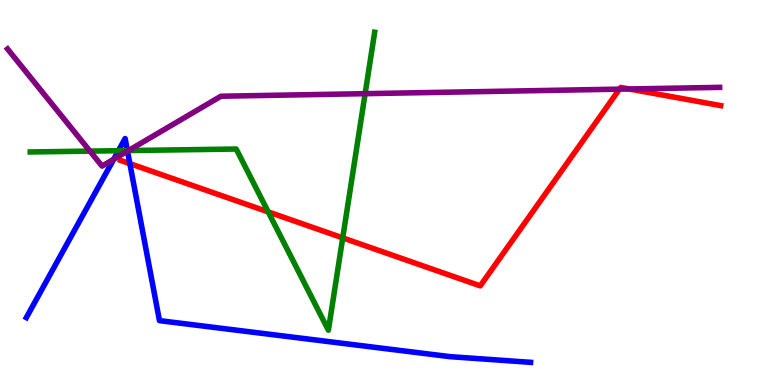[{'lines': ['blue', 'red'], 'intersections': [{'x': 1.68, 'y': 5.75}]}, {'lines': ['green', 'red'], 'intersections': [{'x': 3.46, 'y': 4.5}, {'x': 4.42, 'y': 3.82}]}, {'lines': ['purple', 'red'], 'intersections': [{'x': 7.99, 'y': 7.68}, {'x': 8.12, 'y': 7.69}]}, {'lines': ['blue', 'green'], 'intersections': [{'x': 1.53, 'y': 6.09}, {'x': 1.64, 'y': 6.09}]}, {'lines': ['blue', 'purple'], 'intersections': [{'x': 1.47, 'y': 5.86}, {'x': 1.65, 'y': 6.07}]}, {'lines': ['green', 'purple'], 'intersections': [{'x': 1.16, 'y': 6.07}, {'x': 1.66, 'y': 6.09}, {'x': 4.71, 'y': 7.57}]}]